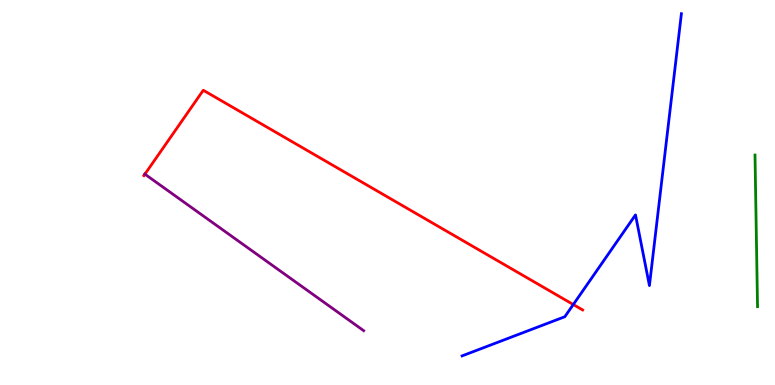[{'lines': ['blue', 'red'], 'intersections': [{'x': 7.4, 'y': 2.09}]}, {'lines': ['green', 'red'], 'intersections': []}, {'lines': ['purple', 'red'], 'intersections': [{'x': 1.87, 'y': 5.48}]}, {'lines': ['blue', 'green'], 'intersections': []}, {'lines': ['blue', 'purple'], 'intersections': []}, {'lines': ['green', 'purple'], 'intersections': []}]